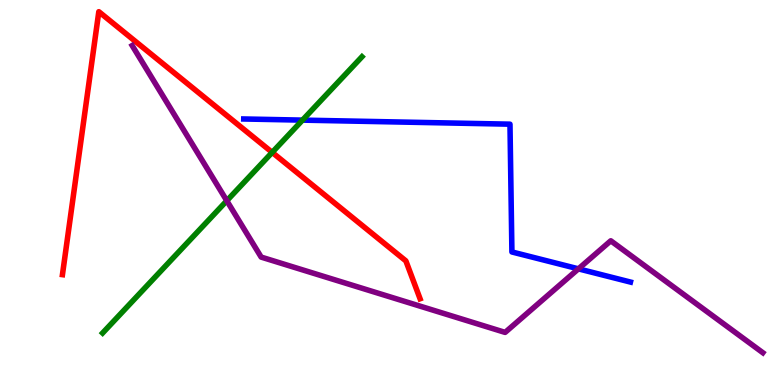[{'lines': ['blue', 'red'], 'intersections': []}, {'lines': ['green', 'red'], 'intersections': [{'x': 3.51, 'y': 6.04}]}, {'lines': ['purple', 'red'], 'intersections': []}, {'lines': ['blue', 'green'], 'intersections': [{'x': 3.9, 'y': 6.88}]}, {'lines': ['blue', 'purple'], 'intersections': [{'x': 7.46, 'y': 3.02}]}, {'lines': ['green', 'purple'], 'intersections': [{'x': 2.93, 'y': 4.79}]}]